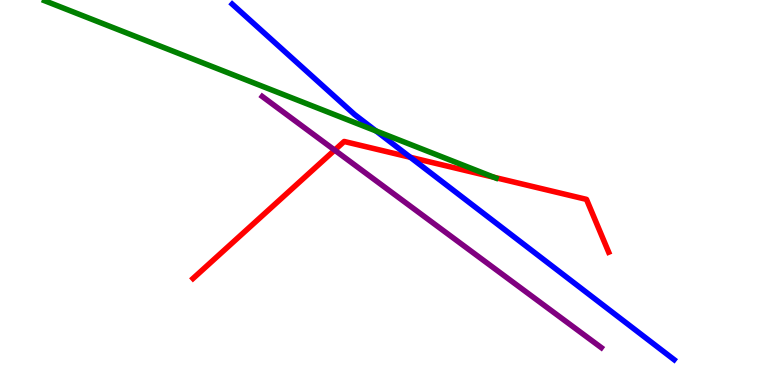[{'lines': ['blue', 'red'], 'intersections': [{'x': 5.29, 'y': 5.91}]}, {'lines': ['green', 'red'], 'intersections': [{'x': 6.37, 'y': 5.4}]}, {'lines': ['purple', 'red'], 'intersections': [{'x': 4.32, 'y': 6.1}]}, {'lines': ['blue', 'green'], 'intersections': [{'x': 4.85, 'y': 6.6}]}, {'lines': ['blue', 'purple'], 'intersections': []}, {'lines': ['green', 'purple'], 'intersections': []}]